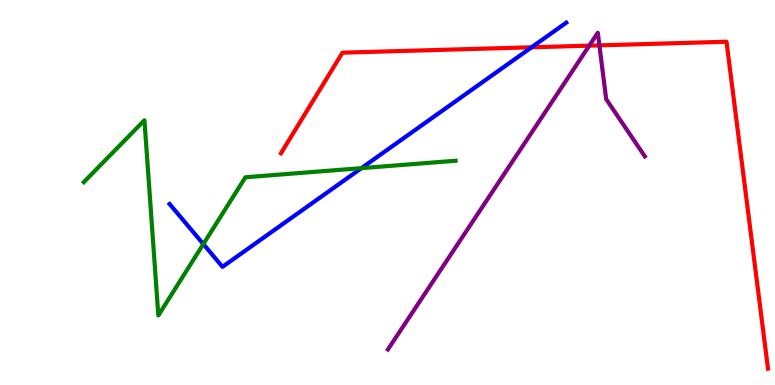[{'lines': ['blue', 'red'], 'intersections': [{'x': 6.86, 'y': 8.77}]}, {'lines': ['green', 'red'], 'intersections': []}, {'lines': ['purple', 'red'], 'intersections': [{'x': 7.6, 'y': 8.81}, {'x': 7.73, 'y': 8.82}]}, {'lines': ['blue', 'green'], 'intersections': [{'x': 2.62, 'y': 3.66}, {'x': 4.66, 'y': 5.63}]}, {'lines': ['blue', 'purple'], 'intersections': []}, {'lines': ['green', 'purple'], 'intersections': []}]